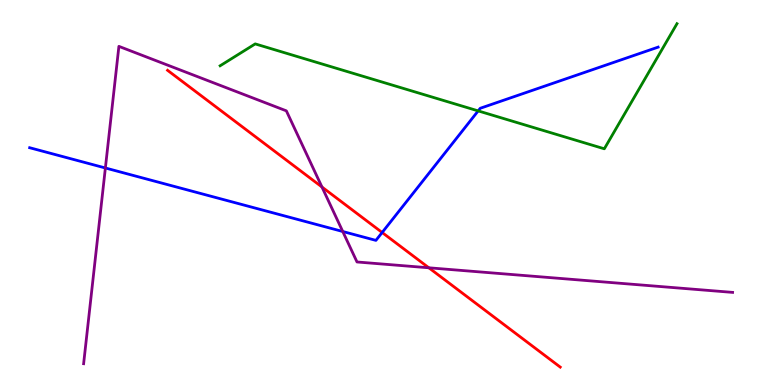[{'lines': ['blue', 'red'], 'intersections': [{'x': 4.93, 'y': 3.96}]}, {'lines': ['green', 'red'], 'intersections': []}, {'lines': ['purple', 'red'], 'intersections': [{'x': 4.15, 'y': 5.14}, {'x': 5.53, 'y': 3.04}]}, {'lines': ['blue', 'green'], 'intersections': [{'x': 6.17, 'y': 7.12}]}, {'lines': ['blue', 'purple'], 'intersections': [{'x': 1.36, 'y': 5.64}, {'x': 4.42, 'y': 3.99}]}, {'lines': ['green', 'purple'], 'intersections': []}]